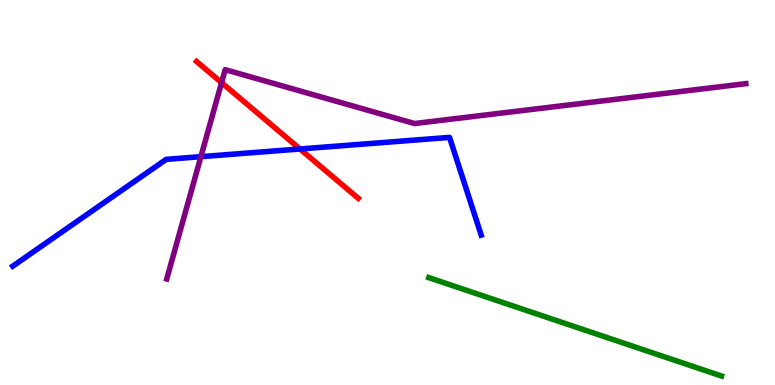[{'lines': ['blue', 'red'], 'intersections': [{'x': 3.87, 'y': 6.13}]}, {'lines': ['green', 'red'], 'intersections': []}, {'lines': ['purple', 'red'], 'intersections': [{'x': 2.86, 'y': 7.85}]}, {'lines': ['blue', 'green'], 'intersections': []}, {'lines': ['blue', 'purple'], 'intersections': [{'x': 2.59, 'y': 5.93}]}, {'lines': ['green', 'purple'], 'intersections': []}]